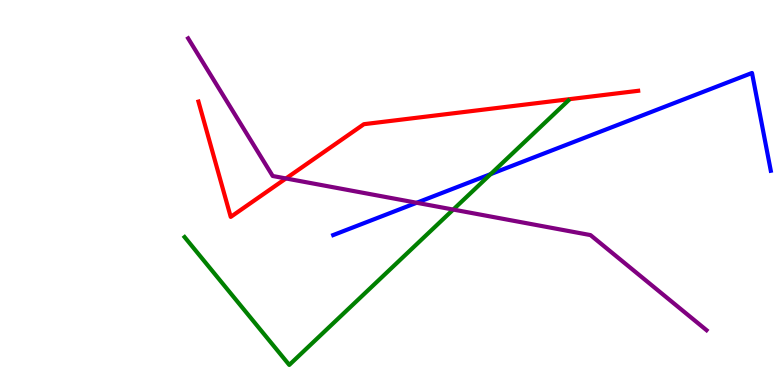[{'lines': ['blue', 'red'], 'intersections': []}, {'lines': ['green', 'red'], 'intersections': []}, {'lines': ['purple', 'red'], 'intersections': [{'x': 3.69, 'y': 5.36}]}, {'lines': ['blue', 'green'], 'intersections': [{'x': 6.33, 'y': 5.48}]}, {'lines': ['blue', 'purple'], 'intersections': [{'x': 5.38, 'y': 4.73}]}, {'lines': ['green', 'purple'], 'intersections': [{'x': 5.85, 'y': 4.56}]}]